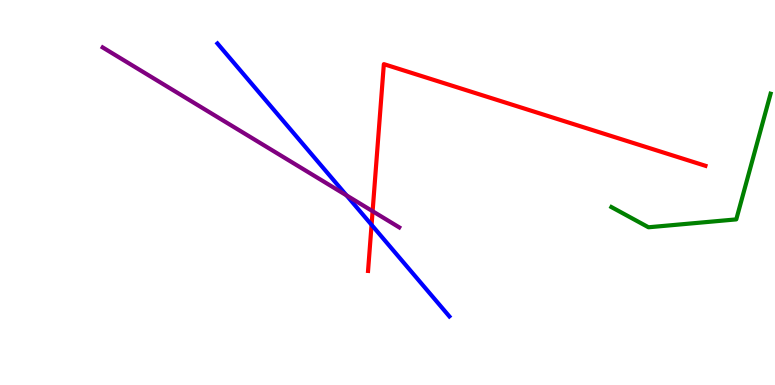[{'lines': ['blue', 'red'], 'intersections': [{'x': 4.79, 'y': 4.16}]}, {'lines': ['green', 'red'], 'intersections': []}, {'lines': ['purple', 'red'], 'intersections': [{'x': 4.81, 'y': 4.51}]}, {'lines': ['blue', 'green'], 'intersections': []}, {'lines': ['blue', 'purple'], 'intersections': [{'x': 4.47, 'y': 4.92}]}, {'lines': ['green', 'purple'], 'intersections': []}]